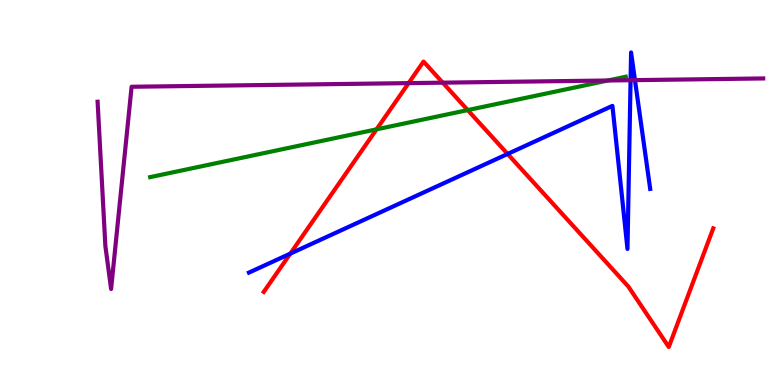[{'lines': ['blue', 'red'], 'intersections': [{'x': 3.75, 'y': 3.41}, {'x': 6.55, 'y': 6.0}]}, {'lines': ['green', 'red'], 'intersections': [{'x': 4.86, 'y': 6.64}, {'x': 6.03, 'y': 7.14}]}, {'lines': ['purple', 'red'], 'intersections': [{'x': 5.27, 'y': 7.84}, {'x': 5.71, 'y': 7.85}]}, {'lines': ['blue', 'green'], 'intersections': []}, {'lines': ['blue', 'purple'], 'intersections': [{'x': 8.14, 'y': 7.92}, {'x': 8.19, 'y': 7.92}]}, {'lines': ['green', 'purple'], 'intersections': [{'x': 7.84, 'y': 7.91}]}]